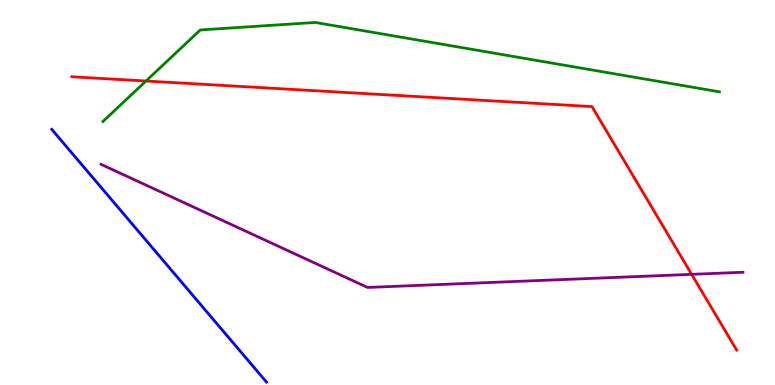[{'lines': ['blue', 'red'], 'intersections': []}, {'lines': ['green', 'red'], 'intersections': [{'x': 1.88, 'y': 7.9}]}, {'lines': ['purple', 'red'], 'intersections': [{'x': 8.92, 'y': 2.87}]}, {'lines': ['blue', 'green'], 'intersections': []}, {'lines': ['blue', 'purple'], 'intersections': []}, {'lines': ['green', 'purple'], 'intersections': []}]